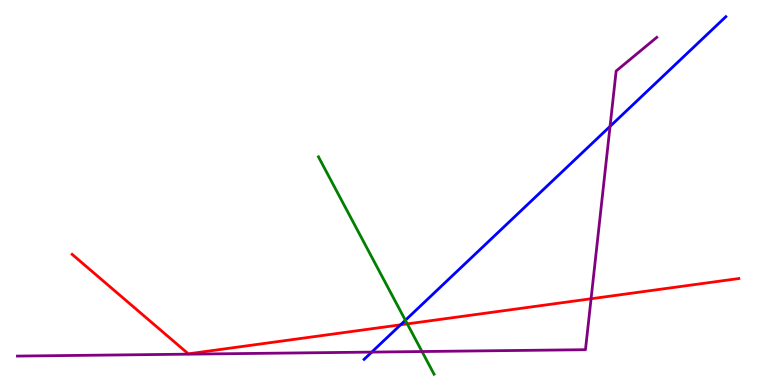[{'lines': ['blue', 'red'], 'intersections': [{'x': 5.17, 'y': 1.56}]}, {'lines': ['green', 'red'], 'intersections': [{'x': 5.26, 'y': 1.59}]}, {'lines': ['purple', 'red'], 'intersections': [{'x': 7.63, 'y': 2.24}]}, {'lines': ['blue', 'green'], 'intersections': [{'x': 5.23, 'y': 1.68}]}, {'lines': ['blue', 'purple'], 'intersections': [{'x': 4.8, 'y': 0.855}, {'x': 7.87, 'y': 6.72}]}, {'lines': ['green', 'purple'], 'intersections': [{'x': 5.45, 'y': 0.869}]}]